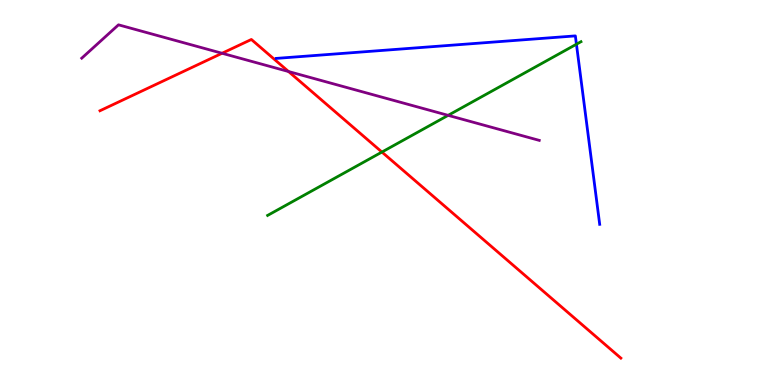[{'lines': ['blue', 'red'], 'intersections': []}, {'lines': ['green', 'red'], 'intersections': [{'x': 4.93, 'y': 6.05}]}, {'lines': ['purple', 'red'], 'intersections': [{'x': 2.87, 'y': 8.62}, {'x': 3.72, 'y': 8.14}]}, {'lines': ['blue', 'green'], 'intersections': [{'x': 7.44, 'y': 8.85}]}, {'lines': ['blue', 'purple'], 'intersections': []}, {'lines': ['green', 'purple'], 'intersections': [{'x': 5.78, 'y': 7.0}]}]